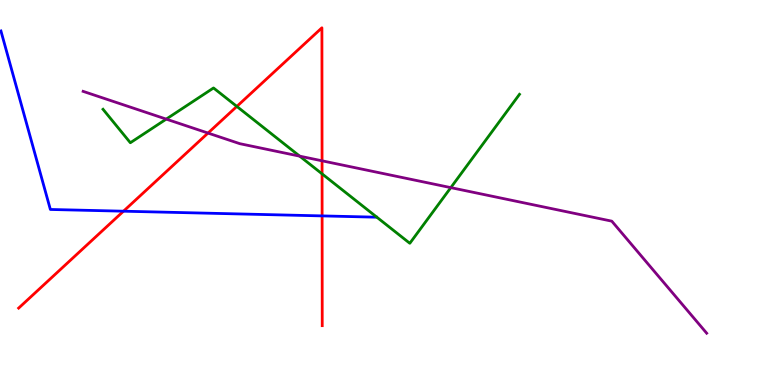[{'lines': ['blue', 'red'], 'intersections': [{'x': 1.59, 'y': 4.51}, {'x': 4.16, 'y': 4.39}]}, {'lines': ['green', 'red'], 'intersections': [{'x': 3.06, 'y': 7.24}, {'x': 4.16, 'y': 5.48}]}, {'lines': ['purple', 'red'], 'intersections': [{'x': 2.68, 'y': 6.54}, {'x': 4.16, 'y': 5.82}]}, {'lines': ['blue', 'green'], 'intersections': []}, {'lines': ['blue', 'purple'], 'intersections': []}, {'lines': ['green', 'purple'], 'intersections': [{'x': 2.14, 'y': 6.91}, {'x': 3.87, 'y': 5.94}, {'x': 5.82, 'y': 5.13}]}]